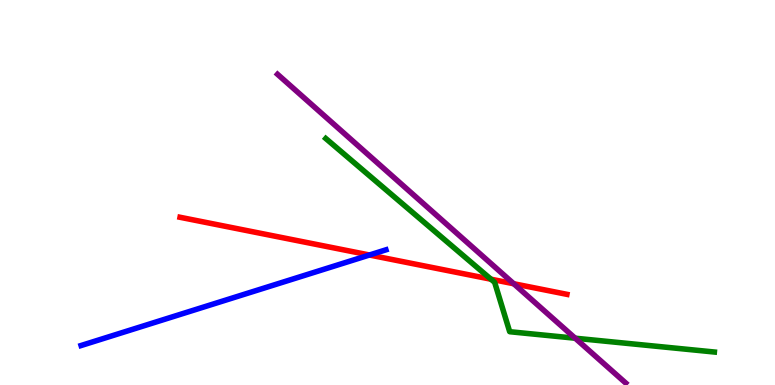[{'lines': ['blue', 'red'], 'intersections': [{'x': 4.77, 'y': 3.38}]}, {'lines': ['green', 'red'], 'intersections': [{'x': 6.33, 'y': 2.75}]}, {'lines': ['purple', 'red'], 'intersections': [{'x': 6.63, 'y': 2.63}]}, {'lines': ['blue', 'green'], 'intersections': []}, {'lines': ['blue', 'purple'], 'intersections': []}, {'lines': ['green', 'purple'], 'intersections': [{'x': 7.42, 'y': 1.22}]}]